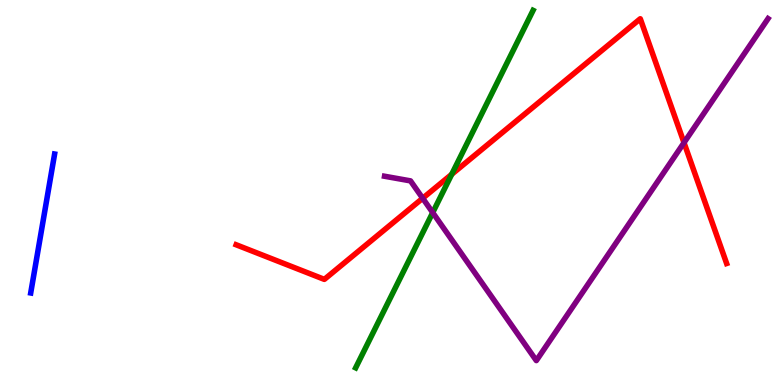[{'lines': ['blue', 'red'], 'intersections': []}, {'lines': ['green', 'red'], 'intersections': [{'x': 5.83, 'y': 5.47}]}, {'lines': ['purple', 'red'], 'intersections': [{'x': 5.45, 'y': 4.85}, {'x': 8.83, 'y': 6.29}]}, {'lines': ['blue', 'green'], 'intersections': []}, {'lines': ['blue', 'purple'], 'intersections': []}, {'lines': ['green', 'purple'], 'intersections': [{'x': 5.58, 'y': 4.48}]}]